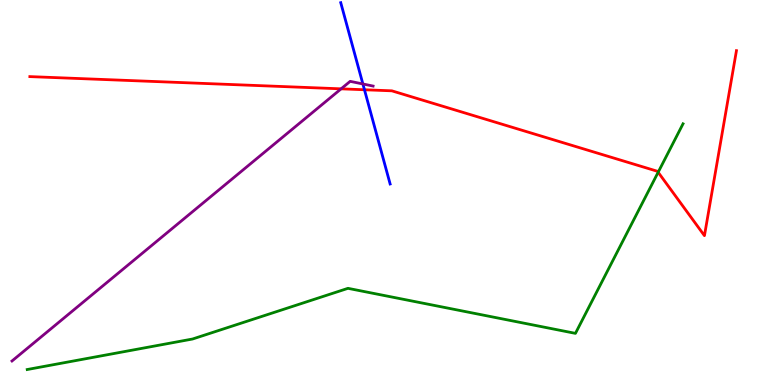[{'lines': ['blue', 'red'], 'intersections': [{'x': 4.7, 'y': 7.67}]}, {'lines': ['green', 'red'], 'intersections': [{'x': 8.49, 'y': 5.53}]}, {'lines': ['purple', 'red'], 'intersections': [{'x': 4.4, 'y': 7.69}]}, {'lines': ['blue', 'green'], 'intersections': []}, {'lines': ['blue', 'purple'], 'intersections': [{'x': 4.68, 'y': 7.82}]}, {'lines': ['green', 'purple'], 'intersections': []}]